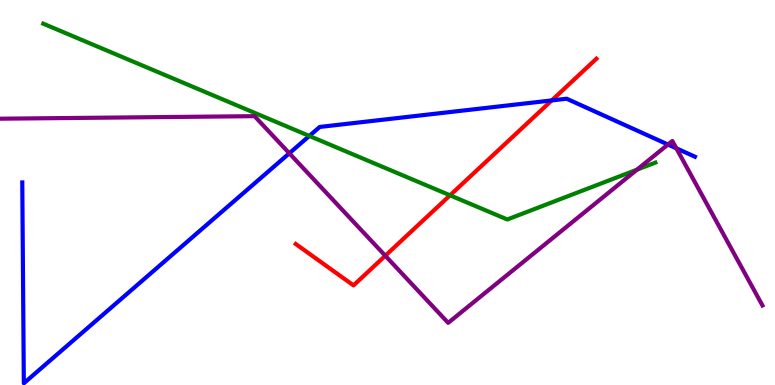[{'lines': ['blue', 'red'], 'intersections': [{'x': 7.12, 'y': 7.39}]}, {'lines': ['green', 'red'], 'intersections': [{'x': 5.81, 'y': 4.93}]}, {'lines': ['purple', 'red'], 'intersections': [{'x': 4.97, 'y': 3.36}]}, {'lines': ['blue', 'green'], 'intersections': [{'x': 3.99, 'y': 6.47}]}, {'lines': ['blue', 'purple'], 'intersections': [{'x': 3.73, 'y': 6.02}, {'x': 8.62, 'y': 6.25}, {'x': 8.73, 'y': 6.15}]}, {'lines': ['green', 'purple'], 'intersections': [{'x': 8.22, 'y': 5.59}]}]